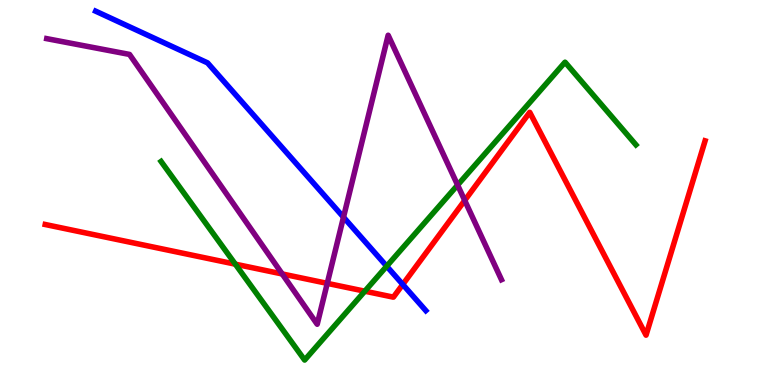[{'lines': ['blue', 'red'], 'intersections': [{'x': 5.2, 'y': 2.61}]}, {'lines': ['green', 'red'], 'intersections': [{'x': 3.04, 'y': 3.14}, {'x': 4.71, 'y': 2.44}]}, {'lines': ['purple', 'red'], 'intersections': [{'x': 3.64, 'y': 2.88}, {'x': 4.22, 'y': 2.64}, {'x': 6.0, 'y': 4.79}]}, {'lines': ['blue', 'green'], 'intersections': [{'x': 4.99, 'y': 3.09}]}, {'lines': ['blue', 'purple'], 'intersections': [{'x': 4.43, 'y': 4.36}]}, {'lines': ['green', 'purple'], 'intersections': [{'x': 5.9, 'y': 5.19}]}]